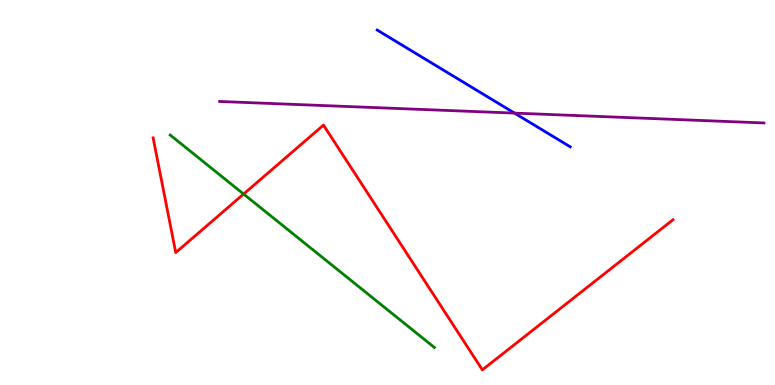[{'lines': ['blue', 'red'], 'intersections': []}, {'lines': ['green', 'red'], 'intersections': [{'x': 3.14, 'y': 4.96}]}, {'lines': ['purple', 'red'], 'intersections': []}, {'lines': ['blue', 'green'], 'intersections': []}, {'lines': ['blue', 'purple'], 'intersections': [{'x': 6.64, 'y': 7.06}]}, {'lines': ['green', 'purple'], 'intersections': []}]